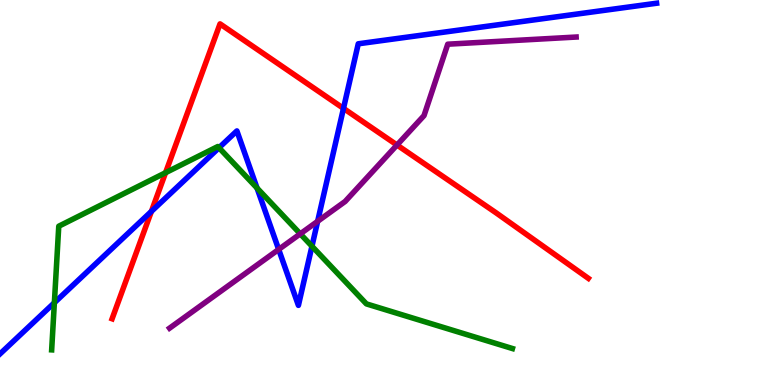[{'lines': ['blue', 'red'], 'intersections': [{'x': 1.95, 'y': 4.51}, {'x': 4.43, 'y': 7.18}]}, {'lines': ['green', 'red'], 'intersections': [{'x': 2.14, 'y': 5.51}]}, {'lines': ['purple', 'red'], 'intersections': [{'x': 5.12, 'y': 6.23}]}, {'lines': ['blue', 'green'], 'intersections': [{'x': 0.702, 'y': 2.14}, {'x': 2.83, 'y': 6.16}, {'x': 3.32, 'y': 5.12}, {'x': 4.03, 'y': 3.6}]}, {'lines': ['blue', 'purple'], 'intersections': [{'x': 3.6, 'y': 3.52}, {'x': 4.1, 'y': 4.25}]}, {'lines': ['green', 'purple'], 'intersections': [{'x': 3.87, 'y': 3.93}]}]